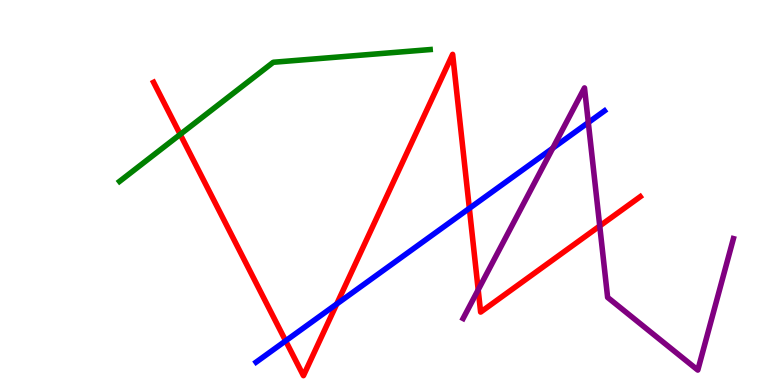[{'lines': ['blue', 'red'], 'intersections': [{'x': 3.69, 'y': 1.15}, {'x': 4.34, 'y': 2.1}, {'x': 6.06, 'y': 4.59}]}, {'lines': ['green', 'red'], 'intersections': [{'x': 2.33, 'y': 6.51}]}, {'lines': ['purple', 'red'], 'intersections': [{'x': 6.17, 'y': 2.47}, {'x': 7.74, 'y': 4.13}]}, {'lines': ['blue', 'green'], 'intersections': []}, {'lines': ['blue', 'purple'], 'intersections': [{'x': 7.13, 'y': 6.15}, {'x': 7.59, 'y': 6.82}]}, {'lines': ['green', 'purple'], 'intersections': []}]